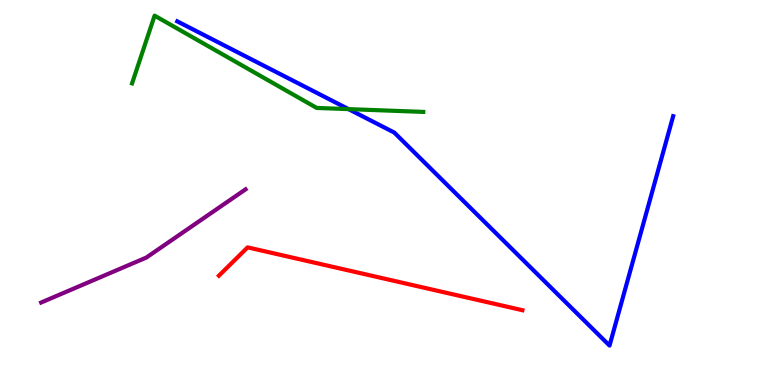[{'lines': ['blue', 'red'], 'intersections': []}, {'lines': ['green', 'red'], 'intersections': []}, {'lines': ['purple', 'red'], 'intersections': []}, {'lines': ['blue', 'green'], 'intersections': [{'x': 4.5, 'y': 7.17}]}, {'lines': ['blue', 'purple'], 'intersections': []}, {'lines': ['green', 'purple'], 'intersections': []}]